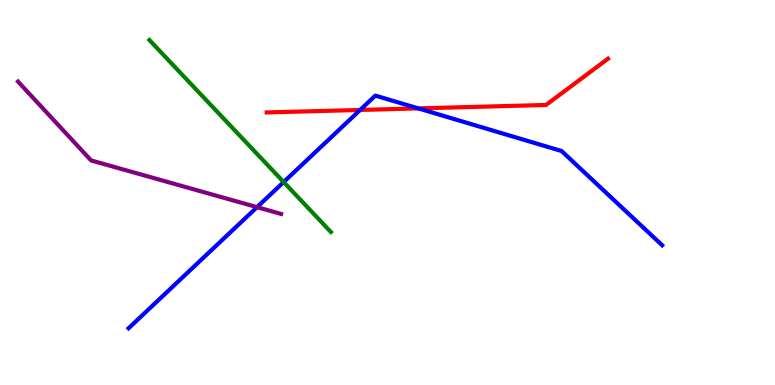[{'lines': ['blue', 'red'], 'intersections': [{'x': 4.65, 'y': 7.14}, {'x': 5.4, 'y': 7.18}]}, {'lines': ['green', 'red'], 'intersections': []}, {'lines': ['purple', 'red'], 'intersections': []}, {'lines': ['blue', 'green'], 'intersections': [{'x': 3.66, 'y': 5.27}]}, {'lines': ['blue', 'purple'], 'intersections': [{'x': 3.32, 'y': 4.62}]}, {'lines': ['green', 'purple'], 'intersections': []}]